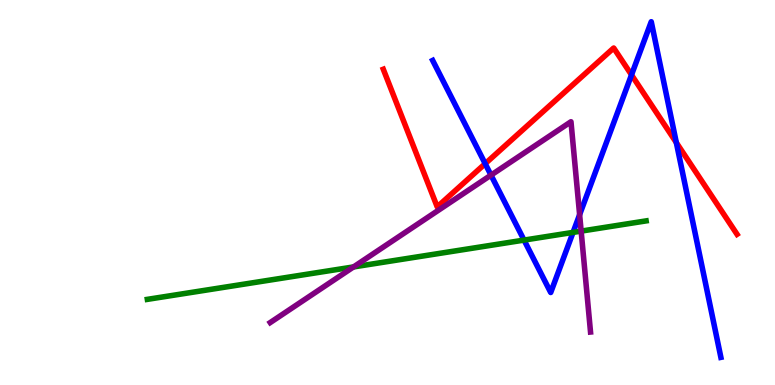[{'lines': ['blue', 'red'], 'intersections': [{'x': 6.26, 'y': 5.75}, {'x': 8.15, 'y': 8.05}, {'x': 8.73, 'y': 6.3}]}, {'lines': ['green', 'red'], 'intersections': []}, {'lines': ['purple', 'red'], 'intersections': []}, {'lines': ['blue', 'green'], 'intersections': [{'x': 6.76, 'y': 3.76}, {'x': 7.39, 'y': 3.96}]}, {'lines': ['blue', 'purple'], 'intersections': [{'x': 6.34, 'y': 5.45}, {'x': 7.48, 'y': 4.42}]}, {'lines': ['green', 'purple'], 'intersections': [{'x': 4.56, 'y': 3.07}, {'x': 7.5, 'y': 4.0}]}]